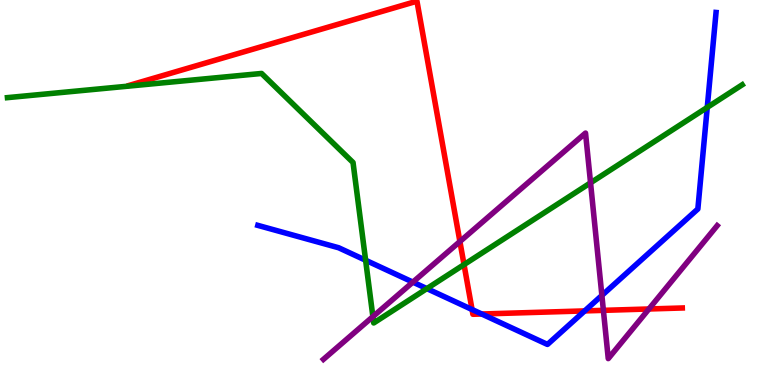[{'lines': ['blue', 'red'], 'intersections': [{'x': 6.09, 'y': 1.96}, {'x': 6.22, 'y': 1.84}, {'x': 7.54, 'y': 1.92}]}, {'lines': ['green', 'red'], 'intersections': [{'x': 5.99, 'y': 3.13}]}, {'lines': ['purple', 'red'], 'intersections': [{'x': 5.93, 'y': 3.73}, {'x': 7.79, 'y': 1.94}, {'x': 8.37, 'y': 1.97}]}, {'lines': ['blue', 'green'], 'intersections': [{'x': 4.72, 'y': 3.24}, {'x': 5.51, 'y': 2.5}, {'x': 9.13, 'y': 7.21}]}, {'lines': ['blue', 'purple'], 'intersections': [{'x': 5.33, 'y': 2.67}, {'x': 7.77, 'y': 2.33}]}, {'lines': ['green', 'purple'], 'intersections': [{'x': 4.81, 'y': 1.78}, {'x': 7.62, 'y': 5.25}]}]